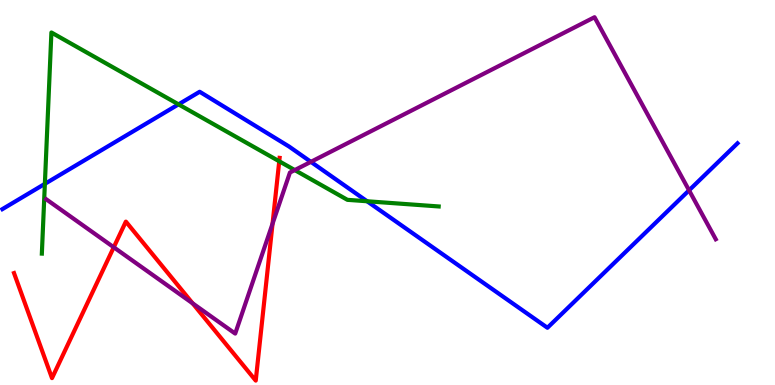[{'lines': ['blue', 'red'], 'intersections': []}, {'lines': ['green', 'red'], 'intersections': [{'x': 3.6, 'y': 5.81}]}, {'lines': ['purple', 'red'], 'intersections': [{'x': 1.47, 'y': 3.58}, {'x': 2.49, 'y': 2.12}, {'x': 3.52, 'y': 4.19}]}, {'lines': ['blue', 'green'], 'intersections': [{'x': 0.579, 'y': 5.22}, {'x': 2.3, 'y': 7.29}, {'x': 4.74, 'y': 4.77}]}, {'lines': ['blue', 'purple'], 'intersections': [{'x': 4.01, 'y': 5.8}, {'x': 8.89, 'y': 5.06}]}, {'lines': ['green', 'purple'], 'intersections': [{'x': 3.8, 'y': 5.58}]}]